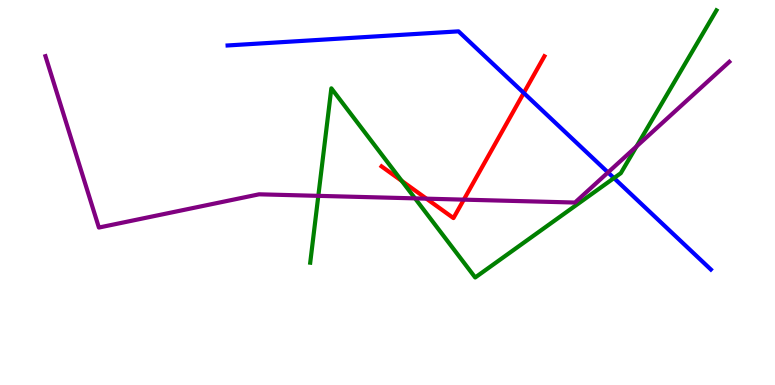[{'lines': ['blue', 'red'], 'intersections': [{'x': 6.76, 'y': 7.59}]}, {'lines': ['green', 'red'], 'intersections': [{'x': 5.18, 'y': 5.3}]}, {'lines': ['purple', 'red'], 'intersections': [{'x': 5.5, 'y': 4.84}, {'x': 5.98, 'y': 4.81}]}, {'lines': ['blue', 'green'], 'intersections': [{'x': 7.92, 'y': 5.37}]}, {'lines': ['blue', 'purple'], 'intersections': [{'x': 7.85, 'y': 5.52}]}, {'lines': ['green', 'purple'], 'intersections': [{'x': 4.11, 'y': 4.91}, {'x': 5.36, 'y': 4.85}, {'x': 8.21, 'y': 6.2}]}]